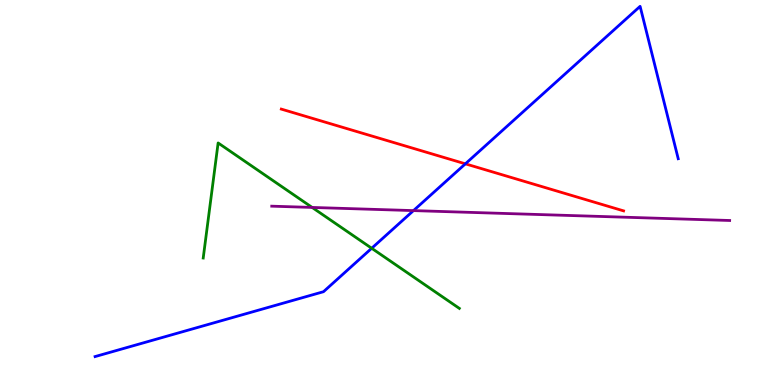[{'lines': ['blue', 'red'], 'intersections': [{'x': 6.0, 'y': 5.74}]}, {'lines': ['green', 'red'], 'intersections': []}, {'lines': ['purple', 'red'], 'intersections': []}, {'lines': ['blue', 'green'], 'intersections': [{'x': 4.8, 'y': 3.55}]}, {'lines': ['blue', 'purple'], 'intersections': [{'x': 5.34, 'y': 4.53}]}, {'lines': ['green', 'purple'], 'intersections': [{'x': 4.03, 'y': 4.61}]}]